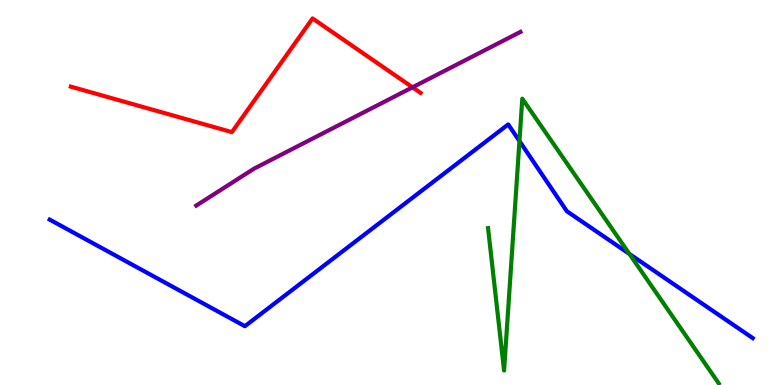[{'lines': ['blue', 'red'], 'intersections': []}, {'lines': ['green', 'red'], 'intersections': []}, {'lines': ['purple', 'red'], 'intersections': [{'x': 5.32, 'y': 7.73}]}, {'lines': ['blue', 'green'], 'intersections': [{'x': 6.7, 'y': 6.34}, {'x': 8.12, 'y': 3.4}]}, {'lines': ['blue', 'purple'], 'intersections': []}, {'lines': ['green', 'purple'], 'intersections': []}]